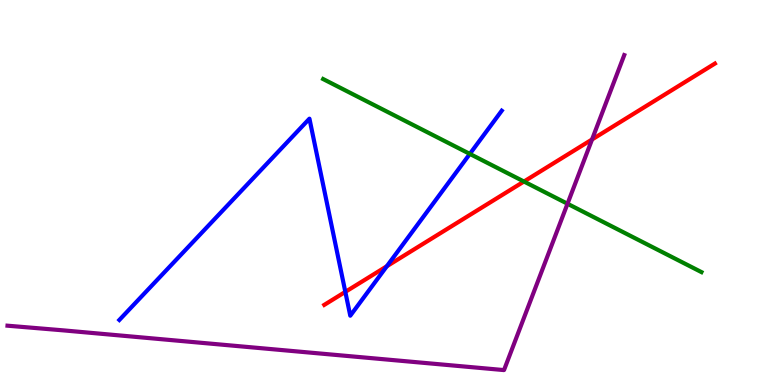[{'lines': ['blue', 'red'], 'intersections': [{'x': 4.46, 'y': 2.42}, {'x': 4.99, 'y': 3.08}]}, {'lines': ['green', 'red'], 'intersections': [{'x': 6.76, 'y': 5.29}]}, {'lines': ['purple', 'red'], 'intersections': [{'x': 7.64, 'y': 6.38}]}, {'lines': ['blue', 'green'], 'intersections': [{'x': 6.06, 'y': 6.0}]}, {'lines': ['blue', 'purple'], 'intersections': []}, {'lines': ['green', 'purple'], 'intersections': [{'x': 7.32, 'y': 4.71}]}]